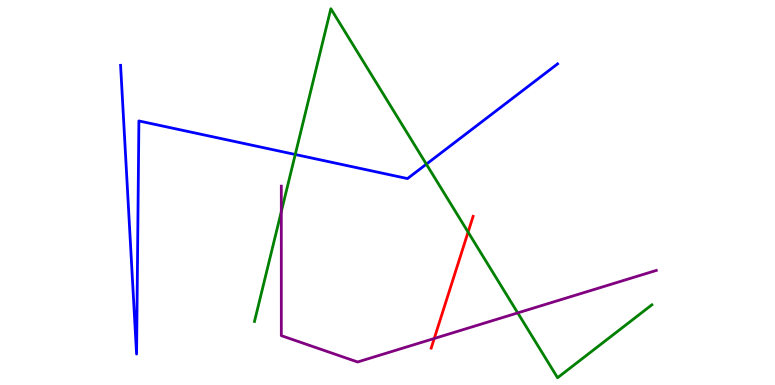[{'lines': ['blue', 'red'], 'intersections': []}, {'lines': ['green', 'red'], 'intersections': [{'x': 6.04, 'y': 3.97}]}, {'lines': ['purple', 'red'], 'intersections': [{'x': 5.6, 'y': 1.21}]}, {'lines': ['blue', 'green'], 'intersections': [{'x': 3.81, 'y': 5.99}, {'x': 5.5, 'y': 5.74}]}, {'lines': ['blue', 'purple'], 'intersections': []}, {'lines': ['green', 'purple'], 'intersections': [{'x': 3.63, 'y': 4.5}, {'x': 6.68, 'y': 1.87}]}]